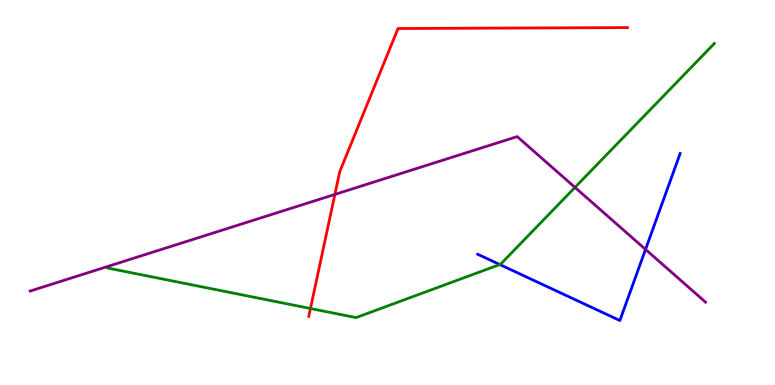[{'lines': ['blue', 'red'], 'intersections': []}, {'lines': ['green', 'red'], 'intersections': [{'x': 4.01, 'y': 1.99}]}, {'lines': ['purple', 'red'], 'intersections': [{'x': 4.32, 'y': 4.95}]}, {'lines': ['blue', 'green'], 'intersections': [{'x': 6.45, 'y': 3.13}]}, {'lines': ['blue', 'purple'], 'intersections': [{'x': 8.33, 'y': 3.52}]}, {'lines': ['green', 'purple'], 'intersections': [{'x': 7.42, 'y': 5.13}]}]